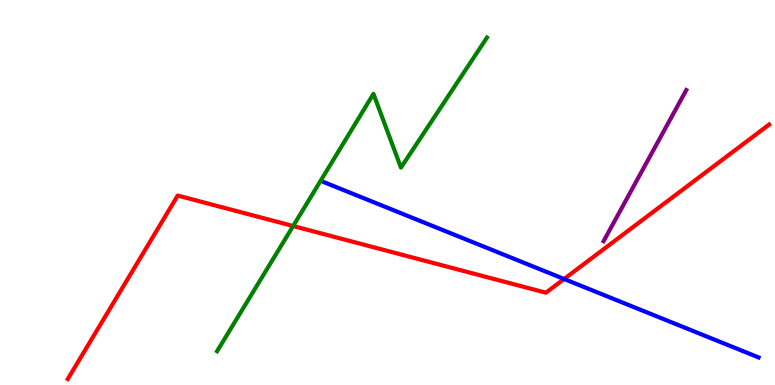[{'lines': ['blue', 'red'], 'intersections': [{'x': 7.28, 'y': 2.75}]}, {'lines': ['green', 'red'], 'intersections': [{'x': 3.78, 'y': 4.13}]}, {'lines': ['purple', 'red'], 'intersections': []}, {'lines': ['blue', 'green'], 'intersections': []}, {'lines': ['blue', 'purple'], 'intersections': []}, {'lines': ['green', 'purple'], 'intersections': []}]